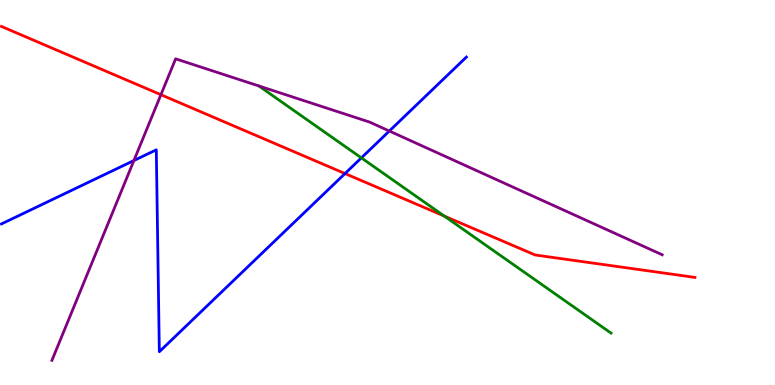[{'lines': ['blue', 'red'], 'intersections': [{'x': 4.45, 'y': 5.49}]}, {'lines': ['green', 'red'], 'intersections': [{'x': 5.73, 'y': 4.39}]}, {'lines': ['purple', 'red'], 'intersections': [{'x': 2.08, 'y': 7.54}]}, {'lines': ['blue', 'green'], 'intersections': [{'x': 4.66, 'y': 5.9}]}, {'lines': ['blue', 'purple'], 'intersections': [{'x': 1.73, 'y': 5.83}, {'x': 5.02, 'y': 6.6}]}, {'lines': ['green', 'purple'], 'intersections': []}]